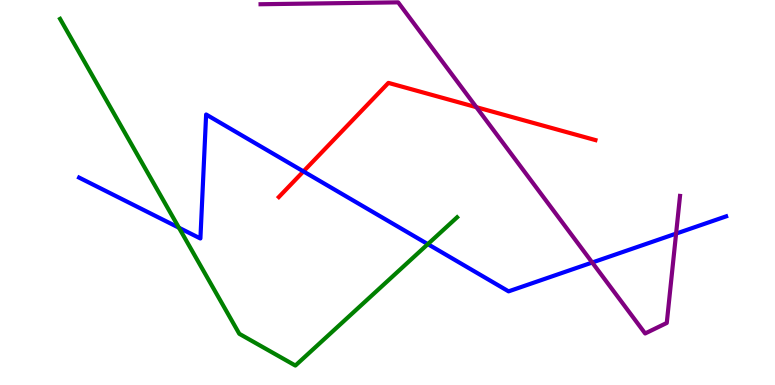[{'lines': ['blue', 'red'], 'intersections': [{'x': 3.92, 'y': 5.55}]}, {'lines': ['green', 'red'], 'intersections': []}, {'lines': ['purple', 'red'], 'intersections': [{'x': 6.15, 'y': 7.22}]}, {'lines': ['blue', 'green'], 'intersections': [{'x': 2.31, 'y': 4.09}, {'x': 5.52, 'y': 3.66}]}, {'lines': ['blue', 'purple'], 'intersections': [{'x': 7.64, 'y': 3.18}, {'x': 8.72, 'y': 3.93}]}, {'lines': ['green', 'purple'], 'intersections': []}]